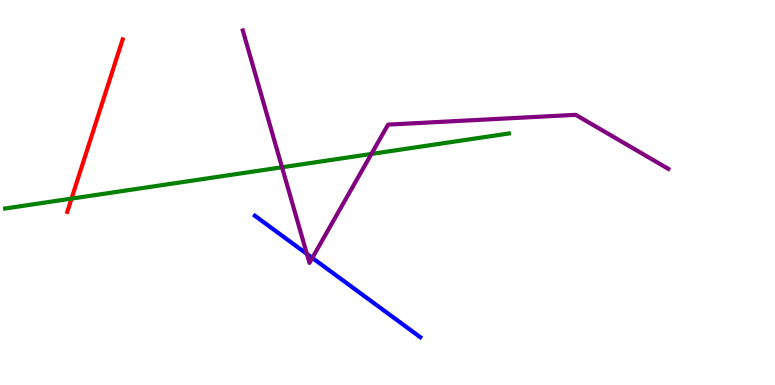[{'lines': ['blue', 'red'], 'intersections': []}, {'lines': ['green', 'red'], 'intersections': [{'x': 0.923, 'y': 4.84}]}, {'lines': ['purple', 'red'], 'intersections': []}, {'lines': ['blue', 'green'], 'intersections': []}, {'lines': ['blue', 'purple'], 'intersections': [{'x': 3.96, 'y': 3.4}, {'x': 4.03, 'y': 3.3}]}, {'lines': ['green', 'purple'], 'intersections': [{'x': 3.64, 'y': 5.66}, {'x': 4.79, 'y': 6.0}]}]